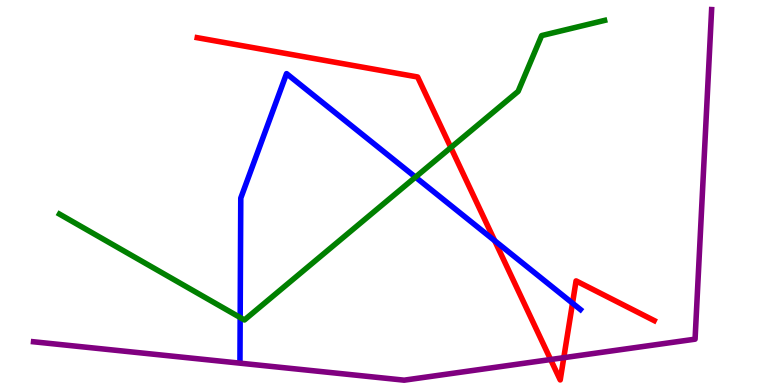[{'lines': ['blue', 'red'], 'intersections': [{'x': 6.38, 'y': 3.75}, {'x': 7.39, 'y': 2.13}]}, {'lines': ['green', 'red'], 'intersections': [{'x': 5.82, 'y': 6.17}]}, {'lines': ['purple', 'red'], 'intersections': [{'x': 7.1, 'y': 0.662}, {'x': 7.27, 'y': 0.71}]}, {'lines': ['blue', 'green'], 'intersections': [{'x': 3.1, 'y': 1.75}, {'x': 5.36, 'y': 5.4}]}, {'lines': ['blue', 'purple'], 'intersections': []}, {'lines': ['green', 'purple'], 'intersections': []}]